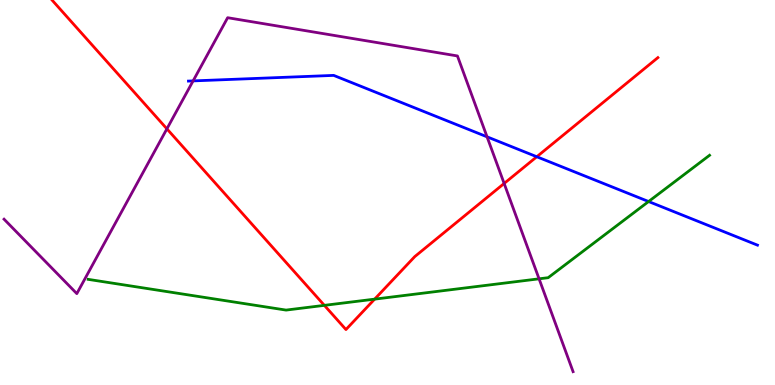[{'lines': ['blue', 'red'], 'intersections': [{'x': 6.93, 'y': 5.93}]}, {'lines': ['green', 'red'], 'intersections': [{'x': 4.19, 'y': 2.07}, {'x': 4.83, 'y': 2.23}]}, {'lines': ['purple', 'red'], 'intersections': [{'x': 2.15, 'y': 6.65}, {'x': 6.51, 'y': 5.23}]}, {'lines': ['blue', 'green'], 'intersections': [{'x': 8.37, 'y': 4.77}]}, {'lines': ['blue', 'purple'], 'intersections': [{'x': 2.49, 'y': 7.9}, {'x': 6.28, 'y': 6.45}]}, {'lines': ['green', 'purple'], 'intersections': [{'x': 6.96, 'y': 2.76}]}]